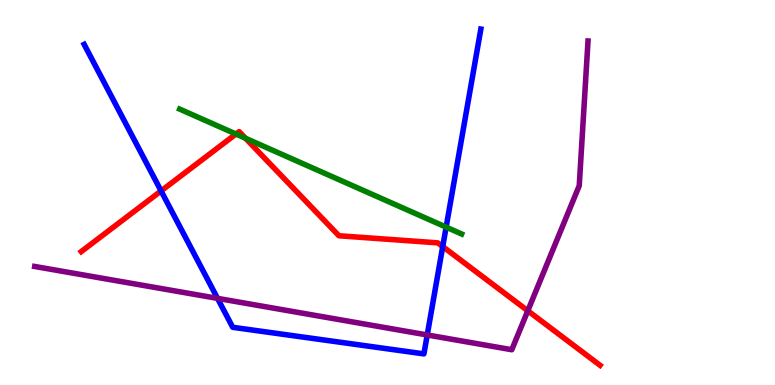[{'lines': ['blue', 'red'], 'intersections': [{'x': 2.08, 'y': 5.04}, {'x': 5.71, 'y': 3.6}]}, {'lines': ['green', 'red'], 'intersections': [{'x': 3.04, 'y': 6.52}, {'x': 3.17, 'y': 6.41}]}, {'lines': ['purple', 'red'], 'intersections': [{'x': 6.81, 'y': 1.93}]}, {'lines': ['blue', 'green'], 'intersections': [{'x': 5.76, 'y': 4.1}]}, {'lines': ['blue', 'purple'], 'intersections': [{'x': 2.81, 'y': 2.25}, {'x': 5.51, 'y': 1.3}]}, {'lines': ['green', 'purple'], 'intersections': []}]